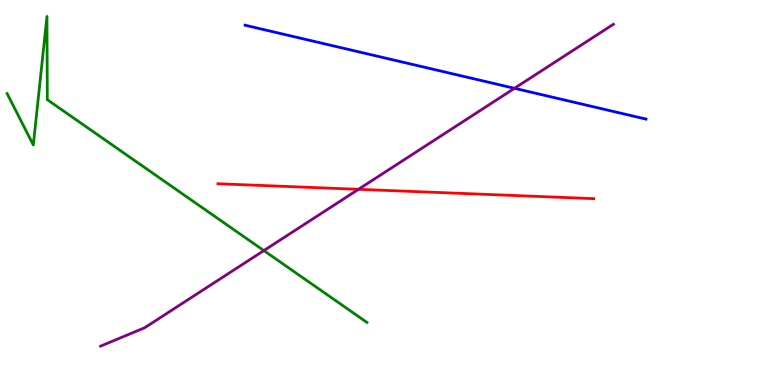[{'lines': ['blue', 'red'], 'intersections': []}, {'lines': ['green', 'red'], 'intersections': []}, {'lines': ['purple', 'red'], 'intersections': [{'x': 4.63, 'y': 5.08}]}, {'lines': ['blue', 'green'], 'intersections': []}, {'lines': ['blue', 'purple'], 'intersections': [{'x': 6.64, 'y': 7.71}]}, {'lines': ['green', 'purple'], 'intersections': [{'x': 3.4, 'y': 3.49}]}]